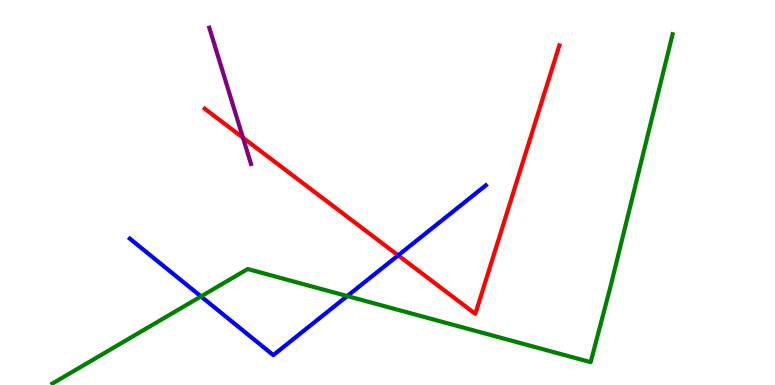[{'lines': ['blue', 'red'], 'intersections': [{'x': 5.14, 'y': 3.37}]}, {'lines': ['green', 'red'], 'intersections': []}, {'lines': ['purple', 'red'], 'intersections': [{'x': 3.14, 'y': 6.42}]}, {'lines': ['blue', 'green'], 'intersections': [{'x': 2.59, 'y': 2.3}, {'x': 4.48, 'y': 2.31}]}, {'lines': ['blue', 'purple'], 'intersections': []}, {'lines': ['green', 'purple'], 'intersections': []}]